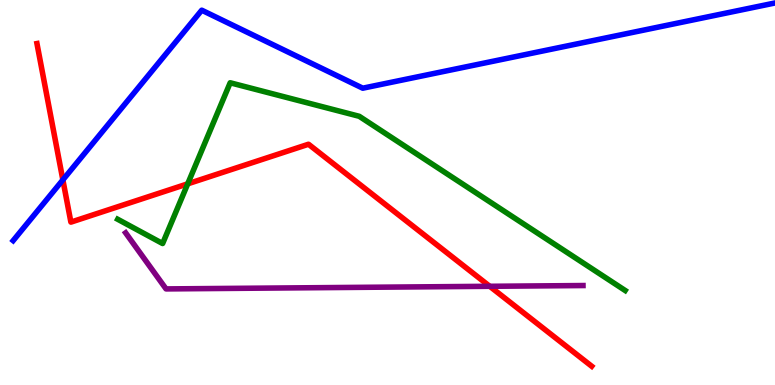[{'lines': ['blue', 'red'], 'intersections': [{'x': 0.811, 'y': 5.33}]}, {'lines': ['green', 'red'], 'intersections': [{'x': 2.42, 'y': 5.22}]}, {'lines': ['purple', 'red'], 'intersections': [{'x': 6.32, 'y': 2.56}]}, {'lines': ['blue', 'green'], 'intersections': []}, {'lines': ['blue', 'purple'], 'intersections': []}, {'lines': ['green', 'purple'], 'intersections': []}]